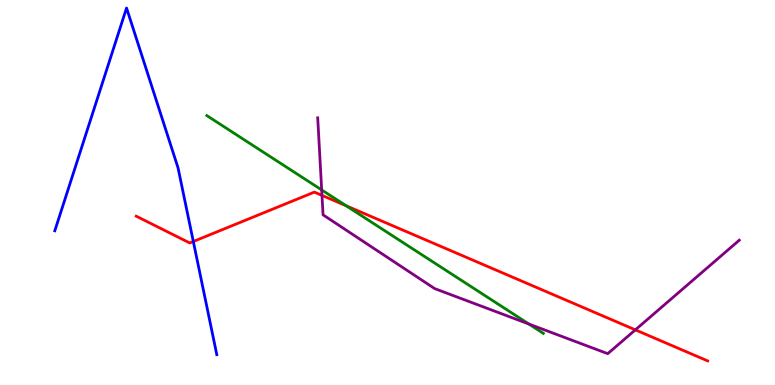[{'lines': ['blue', 'red'], 'intersections': [{'x': 2.49, 'y': 3.73}]}, {'lines': ['green', 'red'], 'intersections': [{'x': 4.47, 'y': 4.66}]}, {'lines': ['purple', 'red'], 'intersections': [{'x': 4.15, 'y': 4.93}, {'x': 8.2, 'y': 1.43}]}, {'lines': ['blue', 'green'], 'intersections': []}, {'lines': ['blue', 'purple'], 'intersections': []}, {'lines': ['green', 'purple'], 'intersections': [{'x': 4.15, 'y': 5.07}, {'x': 6.82, 'y': 1.58}]}]